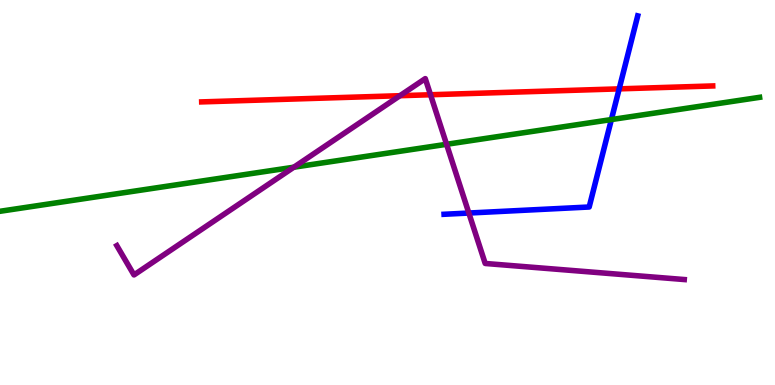[{'lines': ['blue', 'red'], 'intersections': [{'x': 7.99, 'y': 7.69}]}, {'lines': ['green', 'red'], 'intersections': []}, {'lines': ['purple', 'red'], 'intersections': [{'x': 5.16, 'y': 7.51}, {'x': 5.56, 'y': 7.54}]}, {'lines': ['blue', 'green'], 'intersections': [{'x': 7.89, 'y': 6.89}]}, {'lines': ['blue', 'purple'], 'intersections': [{'x': 6.05, 'y': 4.47}]}, {'lines': ['green', 'purple'], 'intersections': [{'x': 3.79, 'y': 5.66}, {'x': 5.76, 'y': 6.25}]}]